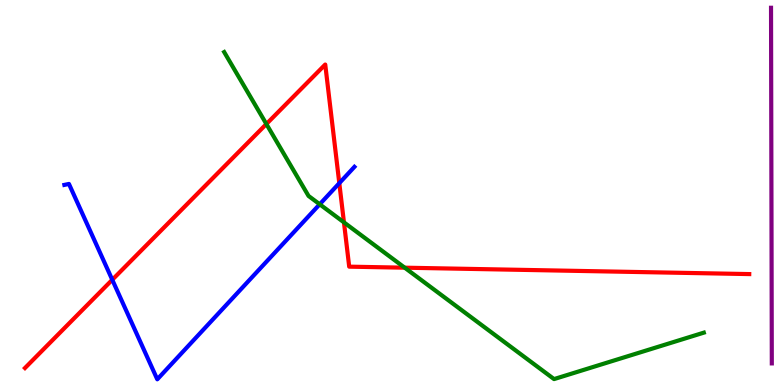[{'lines': ['blue', 'red'], 'intersections': [{'x': 1.45, 'y': 2.73}, {'x': 4.38, 'y': 5.24}]}, {'lines': ['green', 'red'], 'intersections': [{'x': 3.44, 'y': 6.78}, {'x': 4.44, 'y': 4.22}, {'x': 5.22, 'y': 3.05}]}, {'lines': ['purple', 'red'], 'intersections': []}, {'lines': ['blue', 'green'], 'intersections': [{'x': 4.13, 'y': 4.69}]}, {'lines': ['blue', 'purple'], 'intersections': []}, {'lines': ['green', 'purple'], 'intersections': []}]